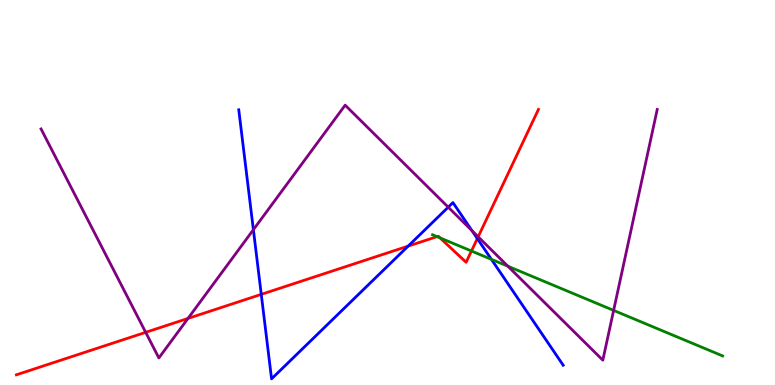[{'lines': ['blue', 'red'], 'intersections': [{'x': 3.37, 'y': 2.35}, {'x': 5.27, 'y': 3.61}, {'x': 6.16, 'y': 3.8}]}, {'lines': ['green', 'red'], 'intersections': [{'x': 5.64, 'y': 3.85}, {'x': 5.68, 'y': 3.82}, {'x': 6.08, 'y': 3.48}]}, {'lines': ['purple', 'red'], 'intersections': [{'x': 1.88, 'y': 1.37}, {'x': 2.43, 'y': 1.73}, {'x': 6.17, 'y': 3.85}]}, {'lines': ['blue', 'green'], 'intersections': [{'x': 6.34, 'y': 3.26}]}, {'lines': ['blue', 'purple'], 'intersections': [{'x': 3.27, 'y': 4.03}, {'x': 5.78, 'y': 4.62}, {'x': 6.09, 'y': 4.01}]}, {'lines': ['green', 'purple'], 'intersections': [{'x': 6.55, 'y': 3.08}, {'x': 7.92, 'y': 1.94}]}]